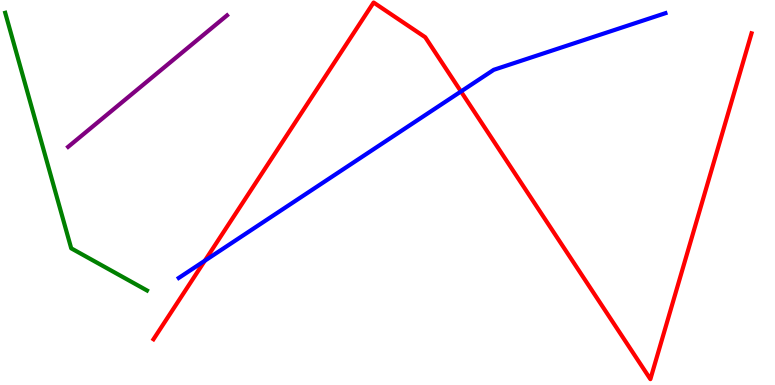[{'lines': ['blue', 'red'], 'intersections': [{'x': 2.64, 'y': 3.23}, {'x': 5.95, 'y': 7.62}]}, {'lines': ['green', 'red'], 'intersections': []}, {'lines': ['purple', 'red'], 'intersections': []}, {'lines': ['blue', 'green'], 'intersections': []}, {'lines': ['blue', 'purple'], 'intersections': []}, {'lines': ['green', 'purple'], 'intersections': []}]